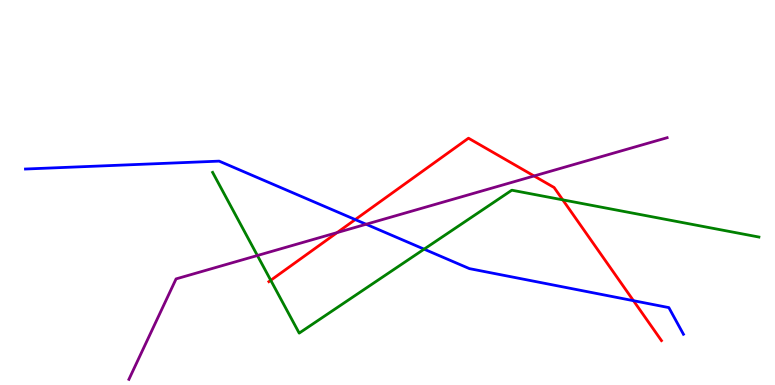[{'lines': ['blue', 'red'], 'intersections': [{'x': 4.58, 'y': 4.3}, {'x': 8.17, 'y': 2.19}]}, {'lines': ['green', 'red'], 'intersections': [{'x': 3.49, 'y': 2.72}, {'x': 7.26, 'y': 4.81}]}, {'lines': ['purple', 'red'], 'intersections': [{'x': 4.35, 'y': 3.96}, {'x': 6.89, 'y': 5.43}]}, {'lines': ['blue', 'green'], 'intersections': [{'x': 5.47, 'y': 3.53}]}, {'lines': ['blue', 'purple'], 'intersections': [{'x': 4.72, 'y': 4.18}]}, {'lines': ['green', 'purple'], 'intersections': [{'x': 3.32, 'y': 3.36}]}]